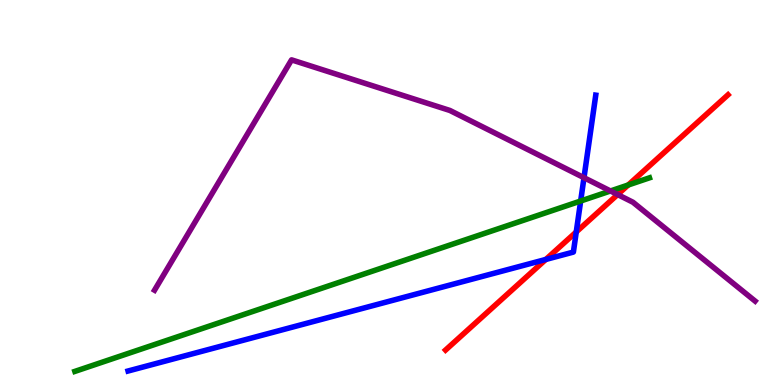[{'lines': ['blue', 'red'], 'intersections': [{'x': 7.04, 'y': 3.26}, {'x': 7.44, 'y': 3.98}]}, {'lines': ['green', 'red'], 'intersections': [{'x': 8.11, 'y': 5.2}]}, {'lines': ['purple', 'red'], 'intersections': [{'x': 7.97, 'y': 4.95}]}, {'lines': ['blue', 'green'], 'intersections': [{'x': 7.49, 'y': 4.78}]}, {'lines': ['blue', 'purple'], 'intersections': [{'x': 7.54, 'y': 5.38}]}, {'lines': ['green', 'purple'], 'intersections': [{'x': 7.88, 'y': 5.04}]}]